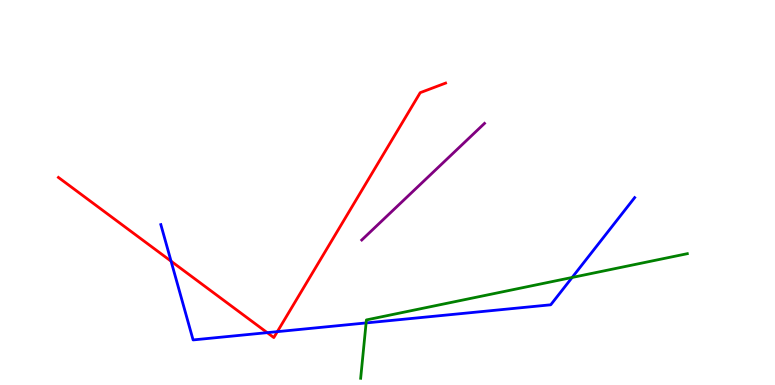[{'lines': ['blue', 'red'], 'intersections': [{'x': 2.21, 'y': 3.22}, {'x': 3.45, 'y': 1.36}, {'x': 3.58, 'y': 1.39}]}, {'lines': ['green', 'red'], 'intersections': []}, {'lines': ['purple', 'red'], 'intersections': []}, {'lines': ['blue', 'green'], 'intersections': [{'x': 4.72, 'y': 1.61}, {'x': 7.38, 'y': 2.79}]}, {'lines': ['blue', 'purple'], 'intersections': []}, {'lines': ['green', 'purple'], 'intersections': []}]